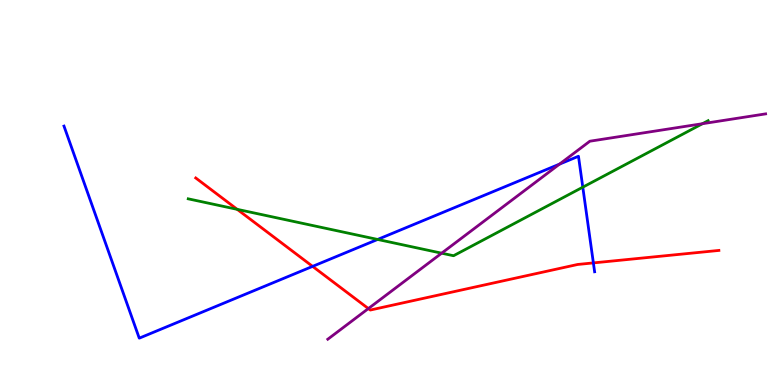[{'lines': ['blue', 'red'], 'intersections': [{'x': 4.03, 'y': 3.08}, {'x': 7.66, 'y': 3.17}]}, {'lines': ['green', 'red'], 'intersections': [{'x': 3.06, 'y': 4.56}]}, {'lines': ['purple', 'red'], 'intersections': [{'x': 4.75, 'y': 1.99}]}, {'lines': ['blue', 'green'], 'intersections': [{'x': 4.87, 'y': 3.78}, {'x': 7.52, 'y': 5.14}]}, {'lines': ['blue', 'purple'], 'intersections': [{'x': 7.22, 'y': 5.74}]}, {'lines': ['green', 'purple'], 'intersections': [{'x': 5.7, 'y': 3.42}, {'x': 9.06, 'y': 6.79}]}]